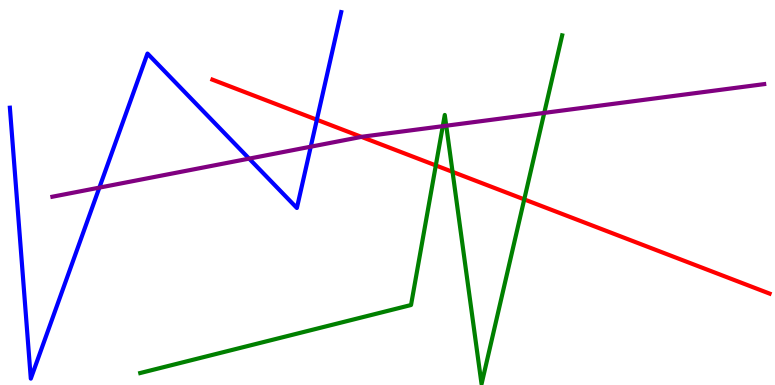[{'lines': ['blue', 'red'], 'intersections': [{'x': 4.09, 'y': 6.89}]}, {'lines': ['green', 'red'], 'intersections': [{'x': 5.62, 'y': 5.7}, {'x': 5.84, 'y': 5.54}, {'x': 6.76, 'y': 4.82}]}, {'lines': ['purple', 'red'], 'intersections': [{'x': 4.66, 'y': 6.44}]}, {'lines': ['blue', 'green'], 'intersections': []}, {'lines': ['blue', 'purple'], 'intersections': [{'x': 1.28, 'y': 5.13}, {'x': 3.21, 'y': 5.88}, {'x': 4.01, 'y': 6.19}]}, {'lines': ['green', 'purple'], 'intersections': [{'x': 5.71, 'y': 6.72}, {'x': 5.76, 'y': 6.73}, {'x': 7.02, 'y': 7.07}]}]